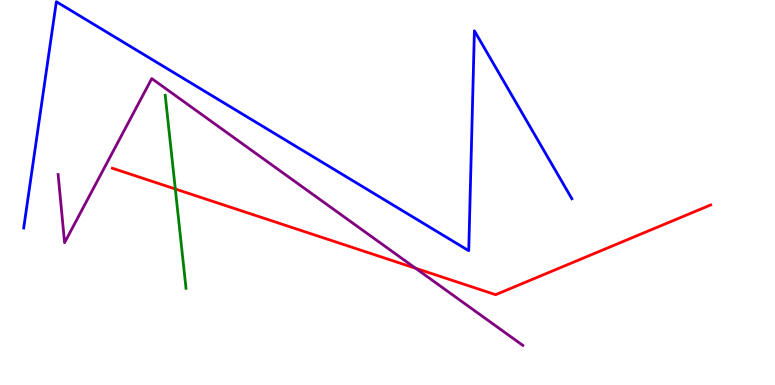[{'lines': ['blue', 'red'], 'intersections': []}, {'lines': ['green', 'red'], 'intersections': [{'x': 2.26, 'y': 5.09}]}, {'lines': ['purple', 'red'], 'intersections': [{'x': 5.36, 'y': 3.03}]}, {'lines': ['blue', 'green'], 'intersections': []}, {'lines': ['blue', 'purple'], 'intersections': []}, {'lines': ['green', 'purple'], 'intersections': []}]